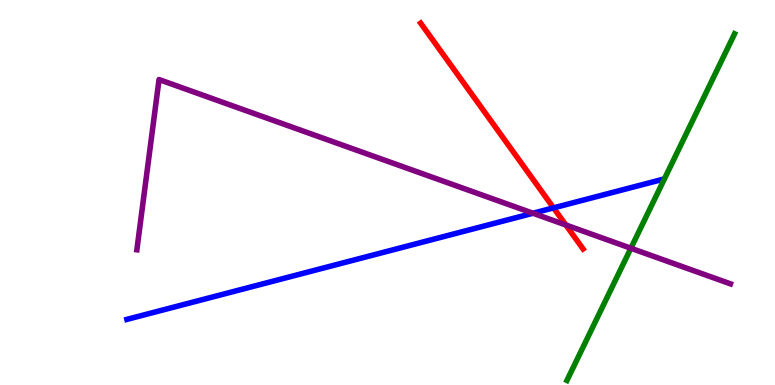[{'lines': ['blue', 'red'], 'intersections': [{'x': 7.14, 'y': 4.6}]}, {'lines': ['green', 'red'], 'intersections': []}, {'lines': ['purple', 'red'], 'intersections': [{'x': 7.3, 'y': 4.16}]}, {'lines': ['blue', 'green'], 'intersections': []}, {'lines': ['blue', 'purple'], 'intersections': [{'x': 6.88, 'y': 4.46}]}, {'lines': ['green', 'purple'], 'intersections': [{'x': 8.14, 'y': 3.55}]}]